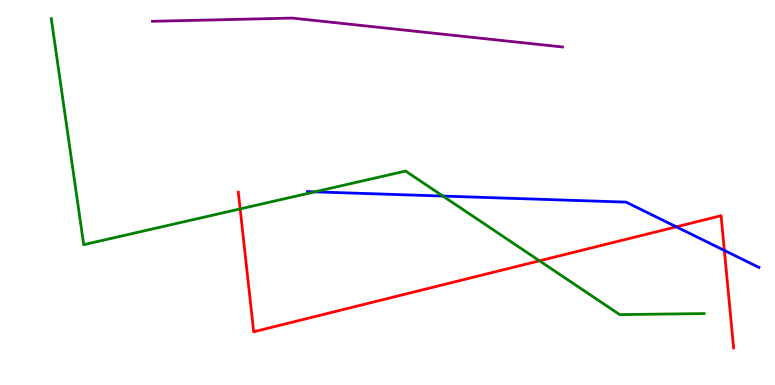[{'lines': ['blue', 'red'], 'intersections': [{'x': 8.73, 'y': 4.11}, {'x': 9.35, 'y': 3.5}]}, {'lines': ['green', 'red'], 'intersections': [{'x': 3.1, 'y': 4.57}, {'x': 6.96, 'y': 3.23}]}, {'lines': ['purple', 'red'], 'intersections': []}, {'lines': ['blue', 'green'], 'intersections': [{'x': 4.06, 'y': 5.02}, {'x': 5.71, 'y': 4.91}]}, {'lines': ['blue', 'purple'], 'intersections': []}, {'lines': ['green', 'purple'], 'intersections': []}]